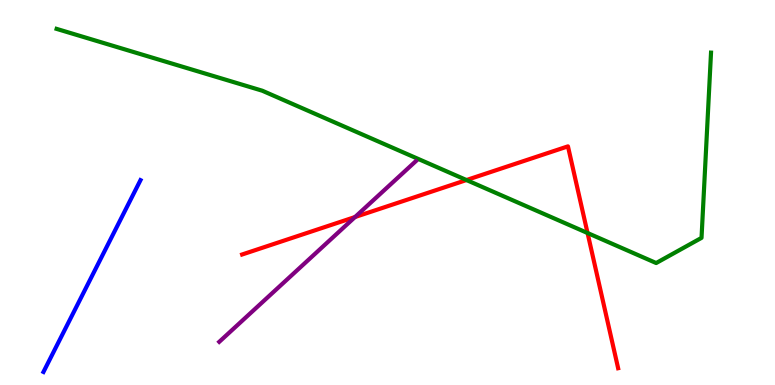[{'lines': ['blue', 'red'], 'intersections': []}, {'lines': ['green', 'red'], 'intersections': [{'x': 6.02, 'y': 5.32}, {'x': 7.58, 'y': 3.95}]}, {'lines': ['purple', 'red'], 'intersections': [{'x': 4.58, 'y': 4.36}]}, {'lines': ['blue', 'green'], 'intersections': []}, {'lines': ['blue', 'purple'], 'intersections': []}, {'lines': ['green', 'purple'], 'intersections': []}]